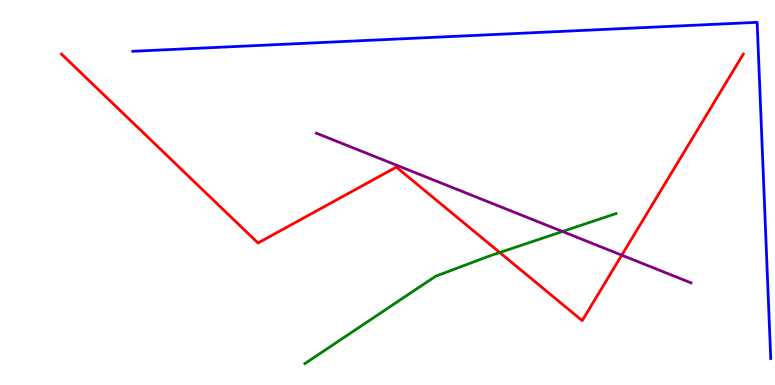[{'lines': ['blue', 'red'], 'intersections': []}, {'lines': ['green', 'red'], 'intersections': [{'x': 6.45, 'y': 3.44}]}, {'lines': ['purple', 'red'], 'intersections': [{'x': 8.02, 'y': 3.37}]}, {'lines': ['blue', 'green'], 'intersections': []}, {'lines': ['blue', 'purple'], 'intersections': []}, {'lines': ['green', 'purple'], 'intersections': [{'x': 7.26, 'y': 3.99}]}]